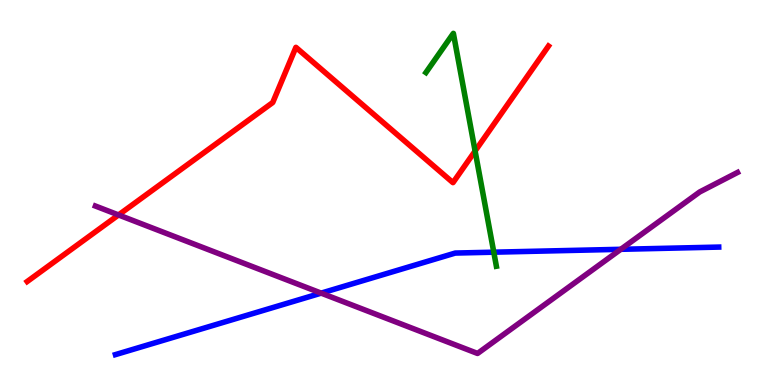[{'lines': ['blue', 'red'], 'intersections': []}, {'lines': ['green', 'red'], 'intersections': [{'x': 6.13, 'y': 6.08}]}, {'lines': ['purple', 'red'], 'intersections': [{'x': 1.53, 'y': 4.42}]}, {'lines': ['blue', 'green'], 'intersections': [{'x': 6.37, 'y': 3.45}]}, {'lines': ['blue', 'purple'], 'intersections': [{'x': 4.14, 'y': 2.39}, {'x': 8.01, 'y': 3.52}]}, {'lines': ['green', 'purple'], 'intersections': []}]